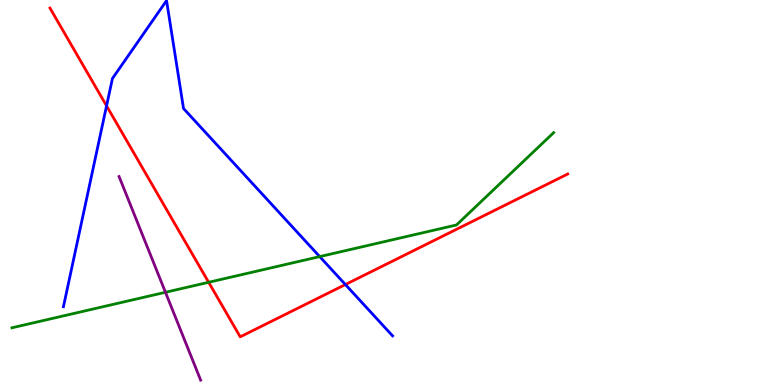[{'lines': ['blue', 'red'], 'intersections': [{'x': 1.37, 'y': 7.25}, {'x': 4.46, 'y': 2.61}]}, {'lines': ['green', 'red'], 'intersections': [{'x': 2.69, 'y': 2.67}]}, {'lines': ['purple', 'red'], 'intersections': []}, {'lines': ['blue', 'green'], 'intersections': [{'x': 4.13, 'y': 3.33}]}, {'lines': ['blue', 'purple'], 'intersections': []}, {'lines': ['green', 'purple'], 'intersections': [{'x': 2.13, 'y': 2.41}]}]